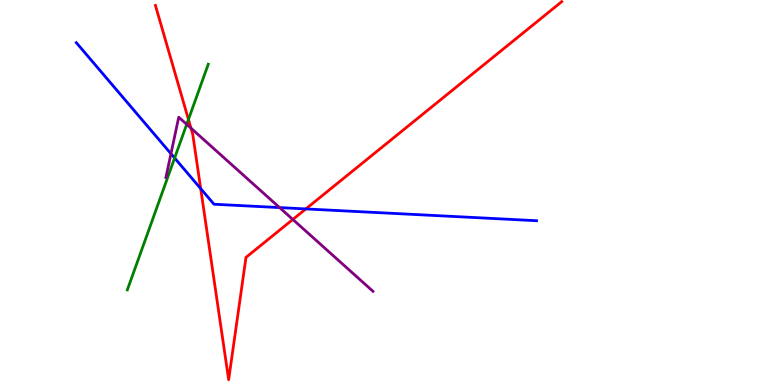[{'lines': ['blue', 'red'], 'intersections': [{'x': 2.59, 'y': 5.1}, {'x': 3.95, 'y': 4.57}]}, {'lines': ['green', 'red'], 'intersections': [{'x': 2.43, 'y': 6.9}]}, {'lines': ['purple', 'red'], 'intersections': [{'x': 2.46, 'y': 6.67}, {'x': 3.78, 'y': 4.3}]}, {'lines': ['blue', 'green'], 'intersections': [{'x': 2.25, 'y': 5.9}]}, {'lines': ['blue', 'purple'], 'intersections': [{'x': 2.21, 'y': 6.01}, {'x': 3.61, 'y': 4.61}]}, {'lines': ['green', 'purple'], 'intersections': [{'x': 2.41, 'y': 6.77}]}]